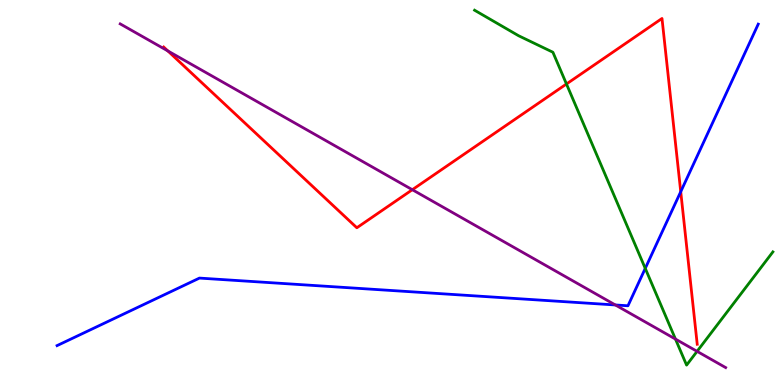[{'lines': ['blue', 'red'], 'intersections': [{'x': 8.78, 'y': 5.02}]}, {'lines': ['green', 'red'], 'intersections': [{'x': 7.31, 'y': 7.82}]}, {'lines': ['purple', 'red'], 'intersections': [{'x': 2.17, 'y': 8.68}, {'x': 5.32, 'y': 5.07}]}, {'lines': ['blue', 'green'], 'intersections': [{'x': 8.33, 'y': 3.03}]}, {'lines': ['blue', 'purple'], 'intersections': [{'x': 7.94, 'y': 2.08}]}, {'lines': ['green', 'purple'], 'intersections': [{'x': 8.72, 'y': 1.19}, {'x': 8.99, 'y': 0.874}]}]